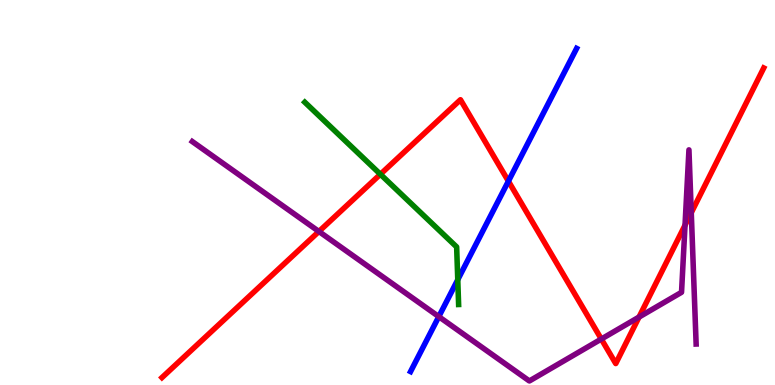[{'lines': ['blue', 'red'], 'intersections': [{'x': 6.56, 'y': 5.29}]}, {'lines': ['green', 'red'], 'intersections': [{'x': 4.91, 'y': 5.47}]}, {'lines': ['purple', 'red'], 'intersections': [{'x': 4.12, 'y': 3.99}, {'x': 7.76, 'y': 1.19}, {'x': 8.25, 'y': 1.76}, {'x': 8.84, 'y': 4.15}, {'x': 8.92, 'y': 4.48}]}, {'lines': ['blue', 'green'], 'intersections': [{'x': 5.91, 'y': 2.73}]}, {'lines': ['blue', 'purple'], 'intersections': [{'x': 5.66, 'y': 1.78}]}, {'lines': ['green', 'purple'], 'intersections': []}]